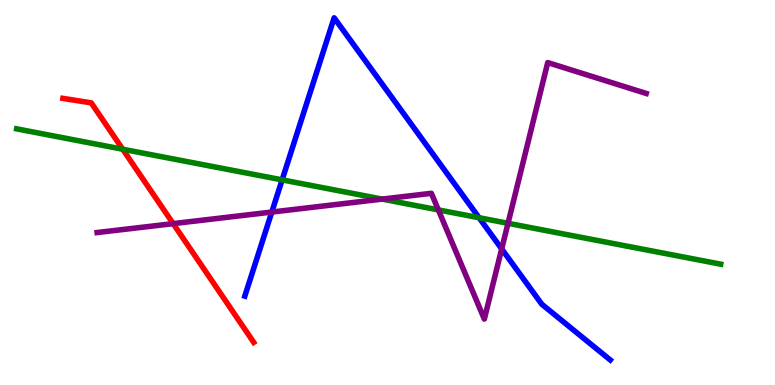[{'lines': ['blue', 'red'], 'intersections': []}, {'lines': ['green', 'red'], 'intersections': [{'x': 1.58, 'y': 6.12}]}, {'lines': ['purple', 'red'], 'intersections': [{'x': 2.23, 'y': 4.19}]}, {'lines': ['blue', 'green'], 'intersections': [{'x': 3.64, 'y': 5.33}, {'x': 6.18, 'y': 4.34}]}, {'lines': ['blue', 'purple'], 'intersections': [{'x': 3.51, 'y': 4.49}, {'x': 6.47, 'y': 3.53}]}, {'lines': ['green', 'purple'], 'intersections': [{'x': 4.93, 'y': 4.83}, {'x': 5.66, 'y': 4.55}, {'x': 6.55, 'y': 4.2}]}]